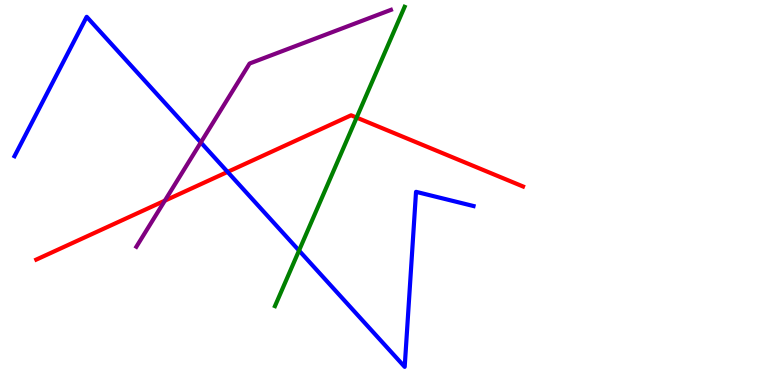[{'lines': ['blue', 'red'], 'intersections': [{'x': 2.94, 'y': 5.53}]}, {'lines': ['green', 'red'], 'intersections': [{'x': 4.6, 'y': 6.95}]}, {'lines': ['purple', 'red'], 'intersections': [{'x': 2.13, 'y': 4.79}]}, {'lines': ['blue', 'green'], 'intersections': [{'x': 3.86, 'y': 3.49}]}, {'lines': ['blue', 'purple'], 'intersections': [{'x': 2.59, 'y': 6.3}]}, {'lines': ['green', 'purple'], 'intersections': []}]